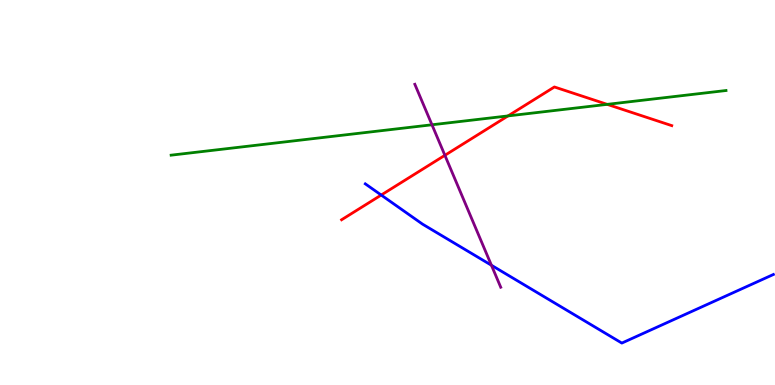[{'lines': ['blue', 'red'], 'intersections': [{'x': 4.92, 'y': 4.93}]}, {'lines': ['green', 'red'], 'intersections': [{'x': 6.56, 'y': 6.99}, {'x': 7.83, 'y': 7.29}]}, {'lines': ['purple', 'red'], 'intersections': [{'x': 5.74, 'y': 5.97}]}, {'lines': ['blue', 'green'], 'intersections': []}, {'lines': ['blue', 'purple'], 'intersections': [{'x': 6.34, 'y': 3.11}]}, {'lines': ['green', 'purple'], 'intersections': [{'x': 5.57, 'y': 6.76}]}]